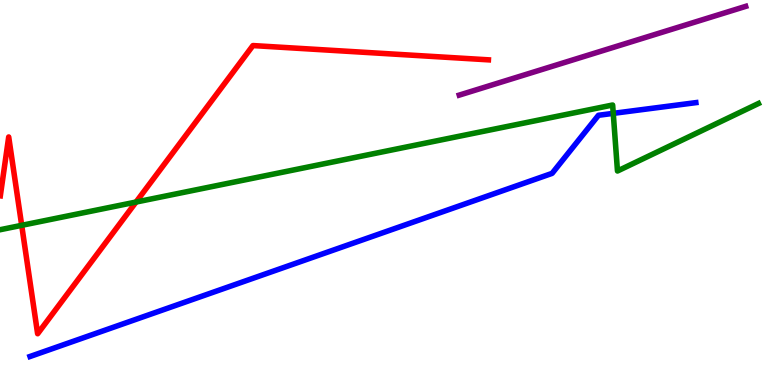[{'lines': ['blue', 'red'], 'intersections': []}, {'lines': ['green', 'red'], 'intersections': [{'x': 0.28, 'y': 4.15}, {'x': 1.76, 'y': 4.75}]}, {'lines': ['purple', 'red'], 'intersections': []}, {'lines': ['blue', 'green'], 'intersections': [{'x': 7.91, 'y': 7.06}]}, {'lines': ['blue', 'purple'], 'intersections': []}, {'lines': ['green', 'purple'], 'intersections': []}]